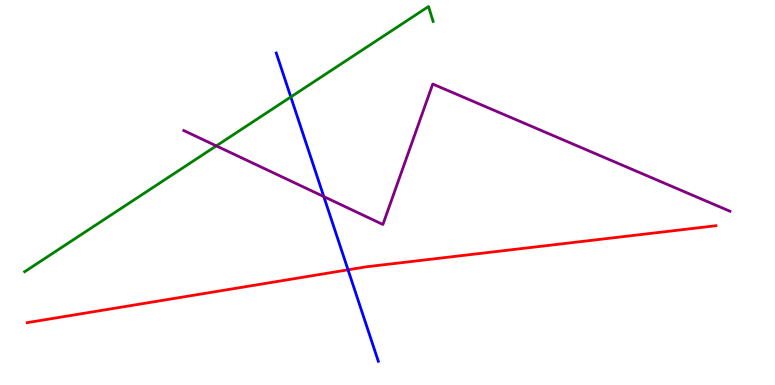[{'lines': ['blue', 'red'], 'intersections': [{'x': 4.49, 'y': 2.99}]}, {'lines': ['green', 'red'], 'intersections': []}, {'lines': ['purple', 'red'], 'intersections': []}, {'lines': ['blue', 'green'], 'intersections': [{'x': 3.75, 'y': 7.48}]}, {'lines': ['blue', 'purple'], 'intersections': [{'x': 4.18, 'y': 4.89}]}, {'lines': ['green', 'purple'], 'intersections': [{'x': 2.79, 'y': 6.21}]}]